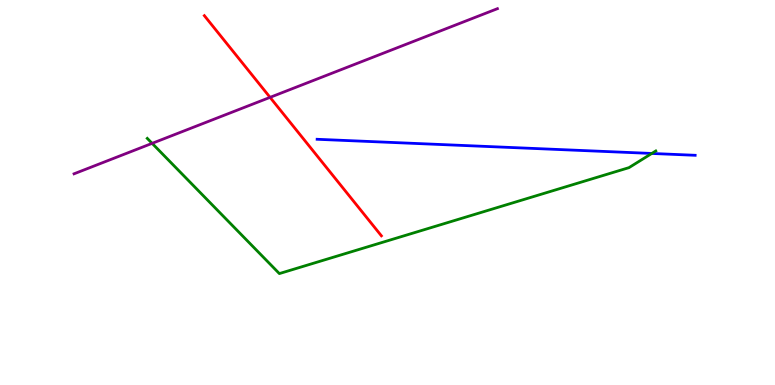[{'lines': ['blue', 'red'], 'intersections': []}, {'lines': ['green', 'red'], 'intersections': []}, {'lines': ['purple', 'red'], 'intersections': [{'x': 3.48, 'y': 7.47}]}, {'lines': ['blue', 'green'], 'intersections': [{'x': 8.41, 'y': 6.01}]}, {'lines': ['blue', 'purple'], 'intersections': []}, {'lines': ['green', 'purple'], 'intersections': [{'x': 1.96, 'y': 6.28}]}]